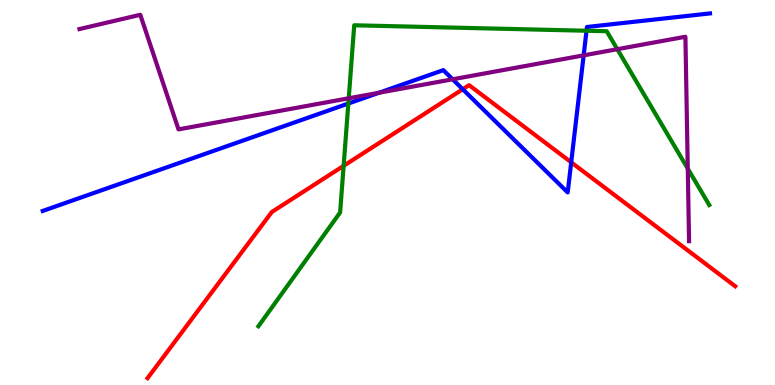[{'lines': ['blue', 'red'], 'intersections': [{'x': 5.97, 'y': 7.68}, {'x': 7.37, 'y': 5.78}]}, {'lines': ['green', 'red'], 'intersections': [{'x': 4.43, 'y': 5.69}]}, {'lines': ['purple', 'red'], 'intersections': []}, {'lines': ['blue', 'green'], 'intersections': [{'x': 4.49, 'y': 7.31}, {'x': 7.57, 'y': 9.2}]}, {'lines': ['blue', 'purple'], 'intersections': [{'x': 4.89, 'y': 7.59}, {'x': 5.84, 'y': 7.94}, {'x': 7.53, 'y': 8.56}]}, {'lines': ['green', 'purple'], 'intersections': [{'x': 4.5, 'y': 7.45}, {'x': 7.97, 'y': 8.72}, {'x': 8.87, 'y': 5.62}]}]